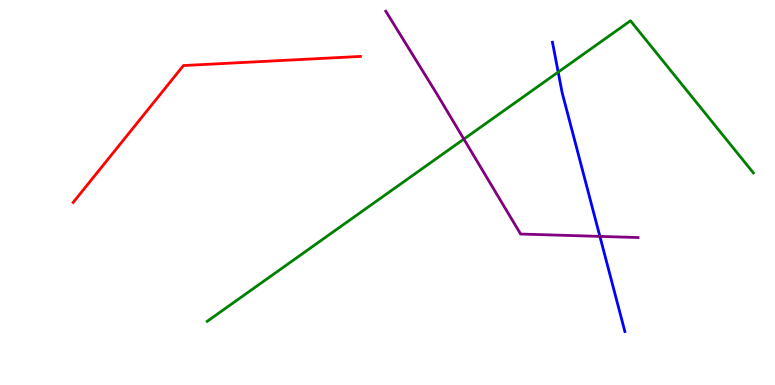[{'lines': ['blue', 'red'], 'intersections': []}, {'lines': ['green', 'red'], 'intersections': []}, {'lines': ['purple', 'red'], 'intersections': []}, {'lines': ['blue', 'green'], 'intersections': [{'x': 7.2, 'y': 8.13}]}, {'lines': ['blue', 'purple'], 'intersections': [{'x': 7.74, 'y': 3.86}]}, {'lines': ['green', 'purple'], 'intersections': [{'x': 5.99, 'y': 6.39}]}]